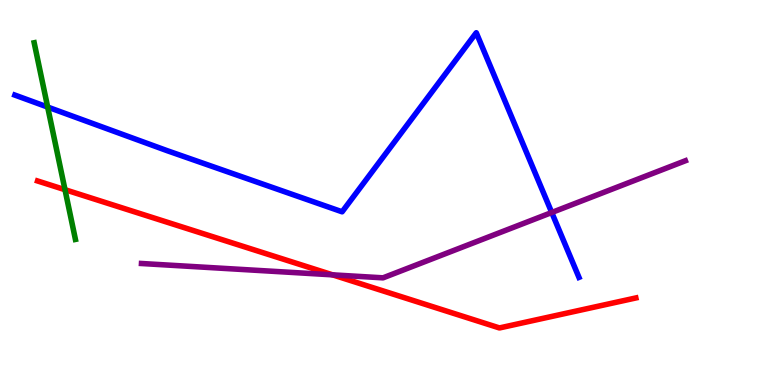[{'lines': ['blue', 'red'], 'intersections': []}, {'lines': ['green', 'red'], 'intersections': [{'x': 0.839, 'y': 5.07}]}, {'lines': ['purple', 'red'], 'intersections': [{'x': 4.29, 'y': 2.86}]}, {'lines': ['blue', 'green'], 'intersections': [{'x': 0.615, 'y': 7.22}]}, {'lines': ['blue', 'purple'], 'intersections': [{'x': 7.12, 'y': 4.48}]}, {'lines': ['green', 'purple'], 'intersections': []}]